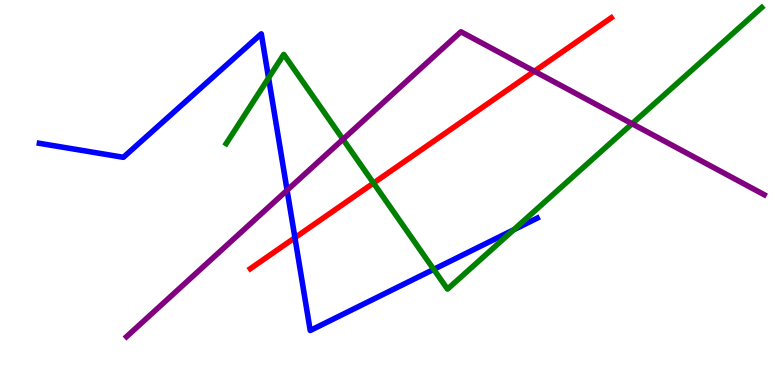[{'lines': ['blue', 'red'], 'intersections': [{'x': 3.81, 'y': 3.83}]}, {'lines': ['green', 'red'], 'intersections': [{'x': 4.82, 'y': 5.24}]}, {'lines': ['purple', 'red'], 'intersections': [{'x': 6.9, 'y': 8.15}]}, {'lines': ['blue', 'green'], 'intersections': [{'x': 3.47, 'y': 7.97}, {'x': 5.6, 'y': 3.0}, {'x': 6.63, 'y': 4.03}]}, {'lines': ['blue', 'purple'], 'intersections': [{'x': 3.7, 'y': 5.06}]}, {'lines': ['green', 'purple'], 'intersections': [{'x': 4.43, 'y': 6.38}, {'x': 8.16, 'y': 6.79}]}]